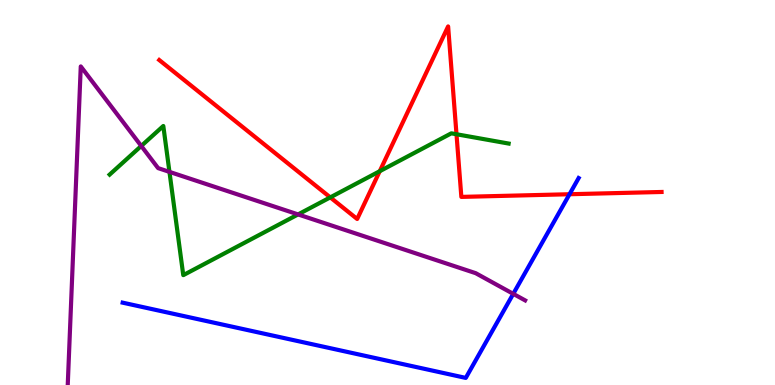[{'lines': ['blue', 'red'], 'intersections': [{'x': 7.35, 'y': 4.95}]}, {'lines': ['green', 'red'], 'intersections': [{'x': 4.26, 'y': 4.87}, {'x': 4.9, 'y': 5.55}, {'x': 5.89, 'y': 6.51}]}, {'lines': ['purple', 'red'], 'intersections': []}, {'lines': ['blue', 'green'], 'intersections': []}, {'lines': ['blue', 'purple'], 'intersections': [{'x': 6.62, 'y': 2.37}]}, {'lines': ['green', 'purple'], 'intersections': [{'x': 1.82, 'y': 6.21}, {'x': 2.19, 'y': 5.54}, {'x': 3.85, 'y': 4.43}]}]